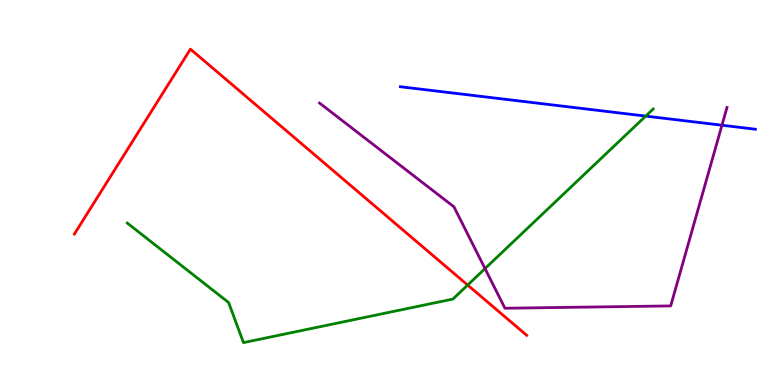[{'lines': ['blue', 'red'], 'intersections': []}, {'lines': ['green', 'red'], 'intersections': [{'x': 6.03, 'y': 2.6}]}, {'lines': ['purple', 'red'], 'intersections': []}, {'lines': ['blue', 'green'], 'intersections': [{'x': 8.33, 'y': 6.98}]}, {'lines': ['blue', 'purple'], 'intersections': [{'x': 9.32, 'y': 6.75}]}, {'lines': ['green', 'purple'], 'intersections': [{'x': 6.26, 'y': 3.02}]}]